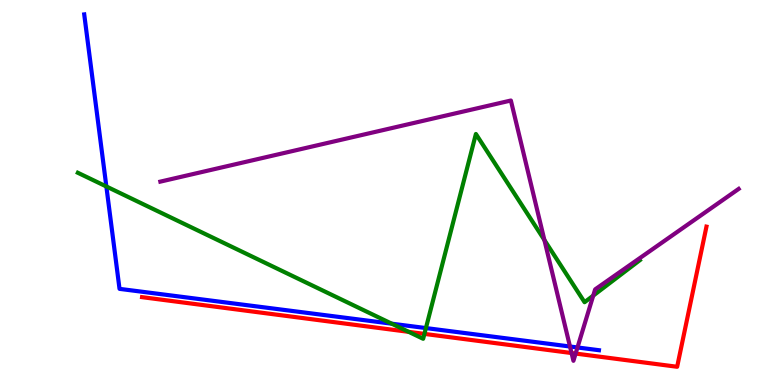[{'lines': ['blue', 'red'], 'intersections': []}, {'lines': ['green', 'red'], 'intersections': [{'x': 5.27, 'y': 1.38}, {'x': 5.48, 'y': 1.33}]}, {'lines': ['purple', 'red'], 'intersections': [{'x': 7.37, 'y': 0.83}, {'x': 7.43, 'y': 0.817}]}, {'lines': ['blue', 'green'], 'intersections': [{'x': 1.37, 'y': 5.16}, {'x': 5.05, 'y': 1.59}, {'x': 5.5, 'y': 1.48}]}, {'lines': ['blue', 'purple'], 'intersections': [{'x': 7.35, 'y': 1.0}, {'x': 7.45, 'y': 0.975}]}, {'lines': ['green', 'purple'], 'intersections': [{'x': 7.02, 'y': 3.77}, {'x': 7.65, 'y': 2.32}]}]